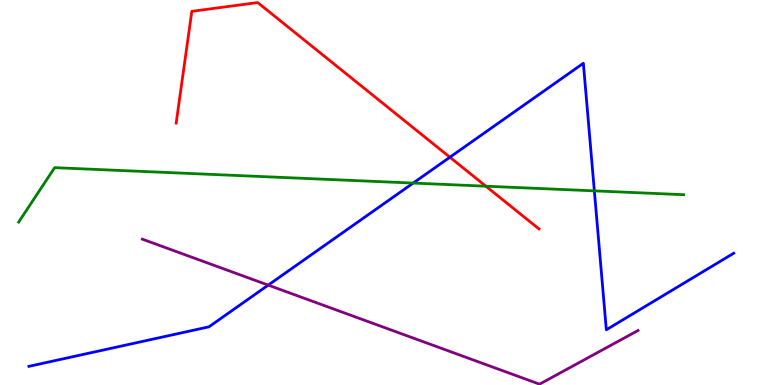[{'lines': ['blue', 'red'], 'intersections': [{'x': 5.8, 'y': 5.92}]}, {'lines': ['green', 'red'], 'intersections': [{'x': 6.27, 'y': 5.16}]}, {'lines': ['purple', 'red'], 'intersections': []}, {'lines': ['blue', 'green'], 'intersections': [{'x': 5.33, 'y': 5.24}, {'x': 7.67, 'y': 5.04}]}, {'lines': ['blue', 'purple'], 'intersections': [{'x': 3.46, 'y': 2.59}]}, {'lines': ['green', 'purple'], 'intersections': []}]